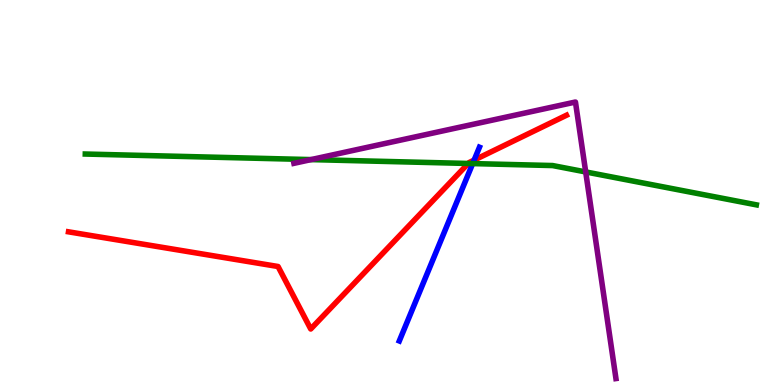[{'lines': ['blue', 'red'], 'intersections': [{'x': 6.12, 'y': 5.84}]}, {'lines': ['green', 'red'], 'intersections': [{'x': 6.04, 'y': 5.75}]}, {'lines': ['purple', 'red'], 'intersections': []}, {'lines': ['blue', 'green'], 'intersections': [{'x': 6.1, 'y': 5.75}]}, {'lines': ['blue', 'purple'], 'intersections': []}, {'lines': ['green', 'purple'], 'intersections': [{'x': 4.01, 'y': 5.85}, {'x': 7.56, 'y': 5.53}]}]